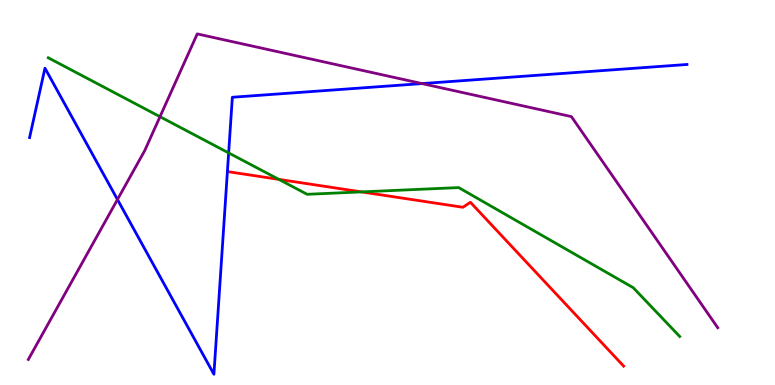[{'lines': ['blue', 'red'], 'intersections': []}, {'lines': ['green', 'red'], 'intersections': [{'x': 3.6, 'y': 5.34}, {'x': 4.66, 'y': 5.02}]}, {'lines': ['purple', 'red'], 'intersections': []}, {'lines': ['blue', 'green'], 'intersections': [{'x': 2.95, 'y': 6.03}]}, {'lines': ['blue', 'purple'], 'intersections': [{'x': 1.52, 'y': 4.82}, {'x': 5.45, 'y': 7.83}]}, {'lines': ['green', 'purple'], 'intersections': [{'x': 2.06, 'y': 6.97}]}]